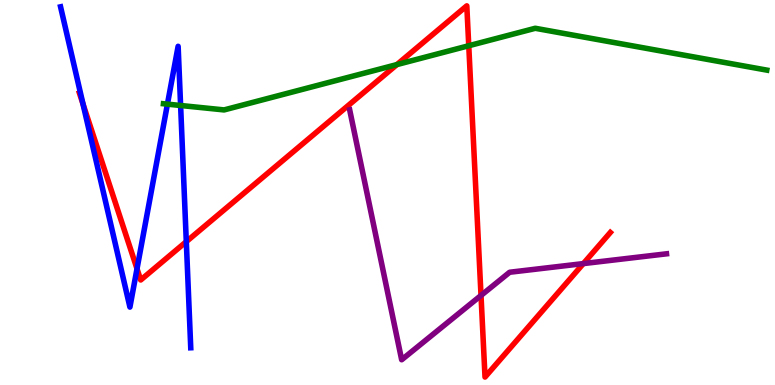[{'lines': ['blue', 'red'], 'intersections': [{'x': 1.07, 'y': 7.29}, {'x': 1.77, 'y': 3.02}, {'x': 2.4, 'y': 3.72}]}, {'lines': ['green', 'red'], 'intersections': [{'x': 5.12, 'y': 8.32}, {'x': 6.05, 'y': 8.81}]}, {'lines': ['purple', 'red'], 'intersections': [{'x': 6.21, 'y': 2.33}, {'x': 7.53, 'y': 3.15}]}, {'lines': ['blue', 'green'], 'intersections': [{'x': 2.16, 'y': 7.29}, {'x': 2.33, 'y': 7.26}]}, {'lines': ['blue', 'purple'], 'intersections': []}, {'lines': ['green', 'purple'], 'intersections': []}]